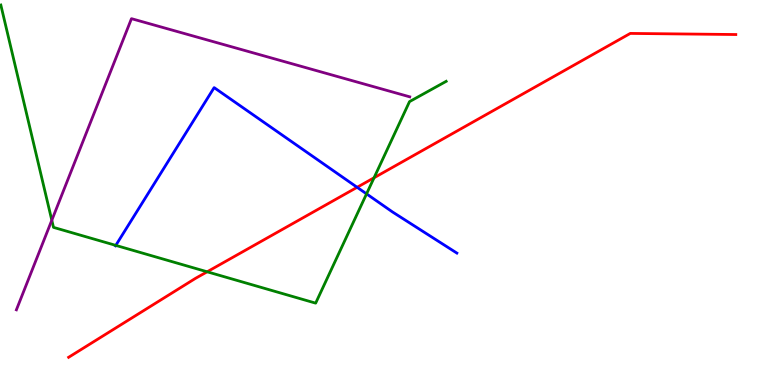[{'lines': ['blue', 'red'], 'intersections': [{'x': 4.61, 'y': 5.14}]}, {'lines': ['green', 'red'], 'intersections': [{'x': 2.67, 'y': 2.94}, {'x': 4.83, 'y': 5.38}]}, {'lines': ['purple', 'red'], 'intersections': []}, {'lines': ['blue', 'green'], 'intersections': [{'x': 1.49, 'y': 3.63}, {'x': 4.73, 'y': 4.96}]}, {'lines': ['blue', 'purple'], 'intersections': []}, {'lines': ['green', 'purple'], 'intersections': [{'x': 0.668, 'y': 4.28}]}]